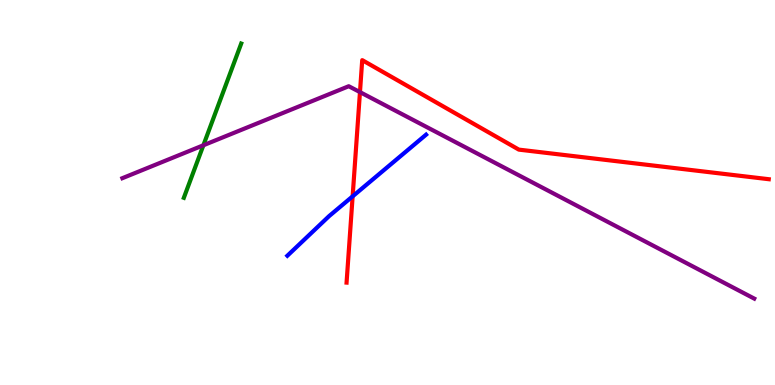[{'lines': ['blue', 'red'], 'intersections': [{'x': 4.55, 'y': 4.9}]}, {'lines': ['green', 'red'], 'intersections': []}, {'lines': ['purple', 'red'], 'intersections': [{'x': 4.64, 'y': 7.61}]}, {'lines': ['blue', 'green'], 'intersections': []}, {'lines': ['blue', 'purple'], 'intersections': []}, {'lines': ['green', 'purple'], 'intersections': [{'x': 2.62, 'y': 6.23}]}]